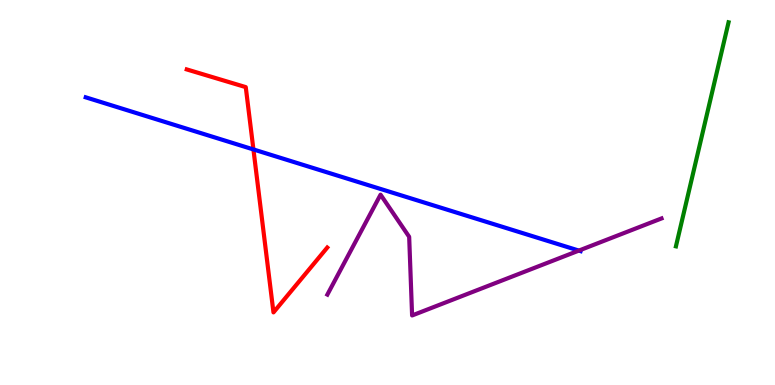[{'lines': ['blue', 'red'], 'intersections': [{'x': 3.27, 'y': 6.12}]}, {'lines': ['green', 'red'], 'intersections': []}, {'lines': ['purple', 'red'], 'intersections': []}, {'lines': ['blue', 'green'], 'intersections': []}, {'lines': ['blue', 'purple'], 'intersections': [{'x': 7.47, 'y': 3.49}]}, {'lines': ['green', 'purple'], 'intersections': []}]